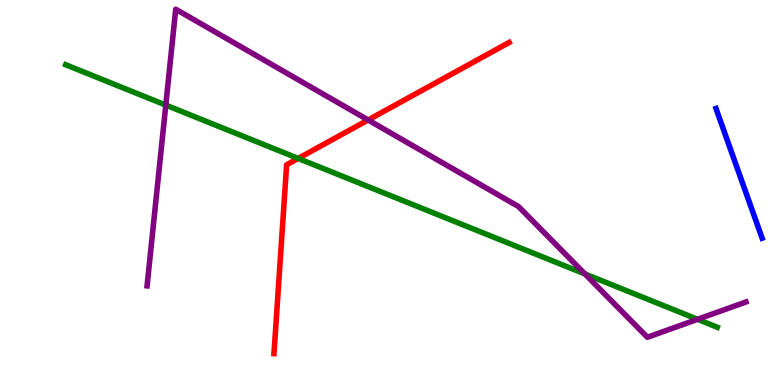[{'lines': ['blue', 'red'], 'intersections': []}, {'lines': ['green', 'red'], 'intersections': [{'x': 3.85, 'y': 5.89}]}, {'lines': ['purple', 'red'], 'intersections': [{'x': 4.75, 'y': 6.88}]}, {'lines': ['blue', 'green'], 'intersections': []}, {'lines': ['blue', 'purple'], 'intersections': []}, {'lines': ['green', 'purple'], 'intersections': [{'x': 2.14, 'y': 7.27}, {'x': 7.55, 'y': 2.88}, {'x': 9.0, 'y': 1.71}]}]